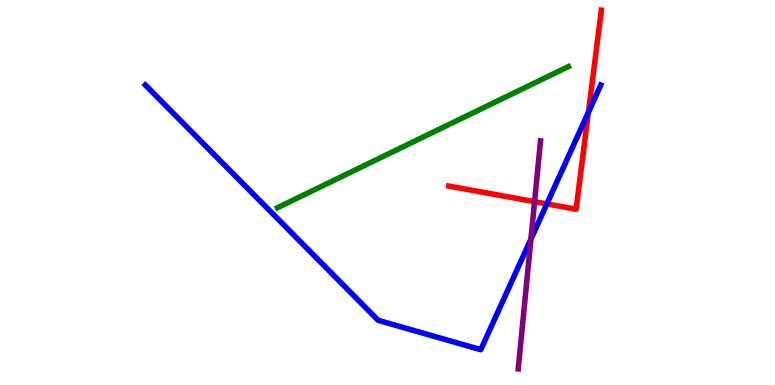[{'lines': ['blue', 'red'], 'intersections': [{'x': 7.06, 'y': 4.7}, {'x': 7.59, 'y': 7.08}]}, {'lines': ['green', 'red'], 'intersections': []}, {'lines': ['purple', 'red'], 'intersections': [{'x': 6.9, 'y': 4.76}]}, {'lines': ['blue', 'green'], 'intersections': []}, {'lines': ['blue', 'purple'], 'intersections': [{'x': 6.85, 'y': 3.79}]}, {'lines': ['green', 'purple'], 'intersections': []}]